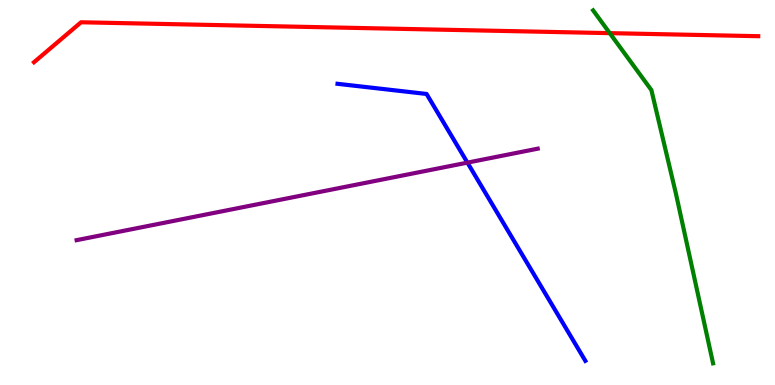[{'lines': ['blue', 'red'], 'intersections': []}, {'lines': ['green', 'red'], 'intersections': [{'x': 7.87, 'y': 9.14}]}, {'lines': ['purple', 'red'], 'intersections': []}, {'lines': ['blue', 'green'], 'intersections': []}, {'lines': ['blue', 'purple'], 'intersections': [{'x': 6.03, 'y': 5.78}]}, {'lines': ['green', 'purple'], 'intersections': []}]